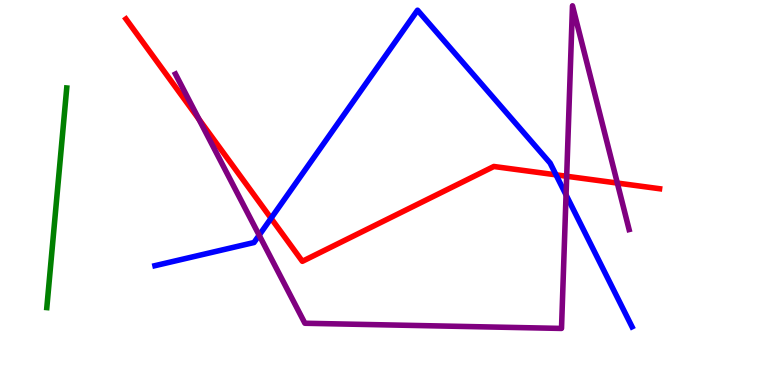[{'lines': ['blue', 'red'], 'intersections': [{'x': 3.5, 'y': 4.33}, {'x': 7.17, 'y': 5.46}]}, {'lines': ['green', 'red'], 'intersections': []}, {'lines': ['purple', 'red'], 'intersections': [{'x': 2.57, 'y': 6.9}, {'x': 7.31, 'y': 5.42}, {'x': 7.97, 'y': 5.25}]}, {'lines': ['blue', 'green'], 'intersections': []}, {'lines': ['blue', 'purple'], 'intersections': [{'x': 3.34, 'y': 3.89}, {'x': 7.3, 'y': 4.94}]}, {'lines': ['green', 'purple'], 'intersections': []}]